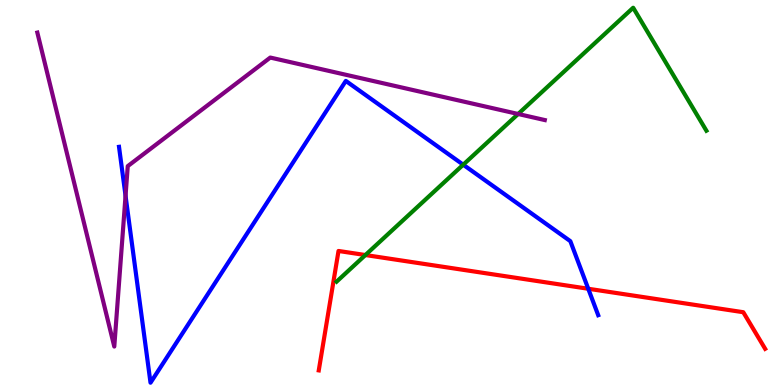[{'lines': ['blue', 'red'], 'intersections': [{'x': 7.59, 'y': 2.5}]}, {'lines': ['green', 'red'], 'intersections': [{'x': 4.71, 'y': 3.38}]}, {'lines': ['purple', 'red'], 'intersections': []}, {'lines': ['blue', 'green'], 'intersections': [{'x': 5.98, 'y': 5.72}]}, {'lines': ['blue', 'purple'], 'intersections': [{'x': 1.62, 'y': 4.92}]}, {'lines': ['green', 'purple'], 'intersections': [{'x': 6.69, 'y': 7.04}]}]